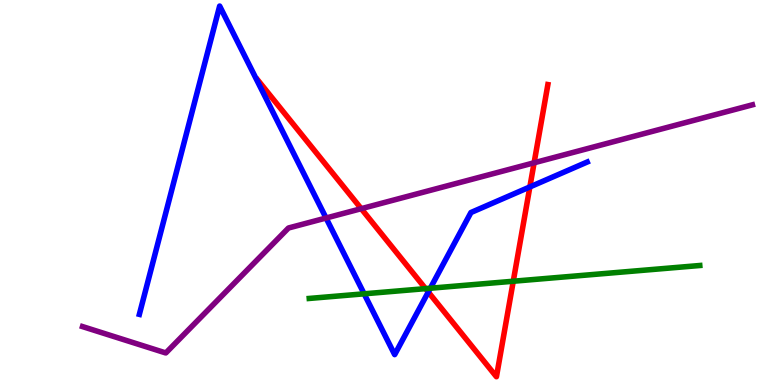[{'lines': ['blue', 'red'], 'intersections': [{'x': 5.53, 'y': 2.42}, {'x': 6.84, 'y': 5.14}]}, {'lines': ['green', 'red'], 'intersections': [{'x': 5.49, 'y': 2.5}, {'x': 6.62, 'y': 2.7}]}, {'lines': ['purple', 'red'], 'intersections': [{'x': 4.66, 'y': 4.58}, {'x': 6.89, 'y': 5.77}]}, {'lines': ['blue', 'green'], 'intersections': [{'x': 4.7, 'y': 2.37}, {'x': 5.55, 'y': 2.51}]}, {'lines': ['blue', 'purple'], 'intersections': [{'x': 4.21, 'y': 4.34}]}, {'lines': ['green', 'purple'], 'intersections': []}]